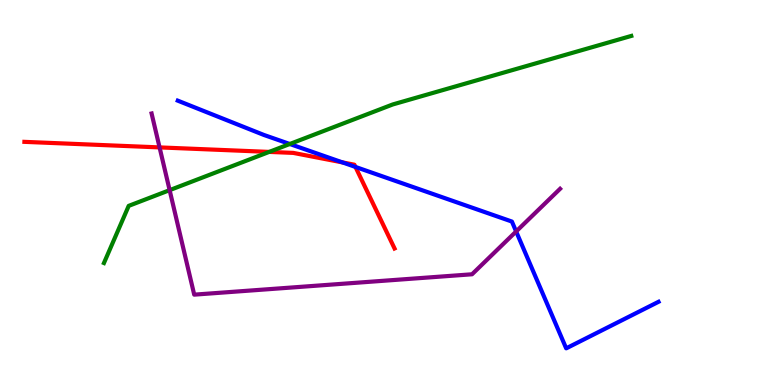[{'lines': ['blue', 'red'], 'intersections': [{'x': 4.42, 'y': 5.78}, {'x': 4.59, 'y': 5.66}]}, {'lines': ['green', 'red'], 'intersections': [{'x': 3.47, 'y': 6.05}]}, {'lines': ['purple', 'red'], 'intersections': [{'x': 2.06, 'y': 6.17}]}, {'lines': ['blue', 'green'], 'intersections': [{'x': 3.74, 'y': 6.26}]}, {'lines': ['blue', 'purple'], 'intersections': [{'x': 6.66, 'y': 3.99}]}, {'lines': ['green', 'purple'], 'intersections': [{'x': 2.19, 'y': 5.06}]}]